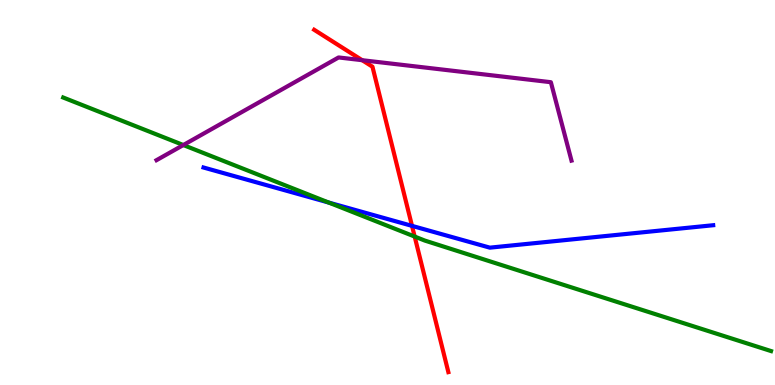[{'lines': ['blue', 'red'], 'intersections': [{'x': 5.32, 'y': 4.13}]}, {'lines': ['green', 'red'], 'intersections': [{'x': 5.35, 'y': 3.86}]}, {'lines': ['purple', 'red'], 'intersections': [{'x': 4.67, 'y': 8.44}]}, {'lines': ['blue', 'green'], 'intersections': [{'x': 4.24, 'y': 4.74}]}, {'lines': ['blue', 'purple'], 'intersections': []}, {'lines': ['green', 'purple'], 'intersections': [{'x': 2.37, 'y': 6.23}]}]